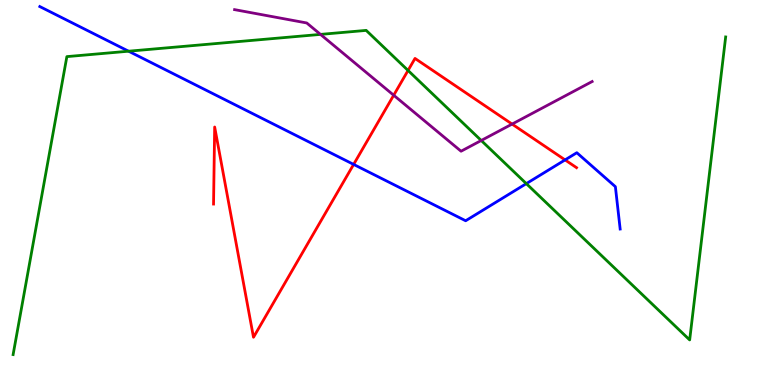[{'lines': ['blue', 'red'], 'intersections': [{'x': 4.56, 'y': 5.73}, {'x': 7.29, 'y': 5.85}]}, {'lines': ['green', 'red'], 'intersections': [{'x': 5.27, 'y': 8.17}]}, {'lines': ['purple', 'red'], 'intersections': [{'x': 5.08, 'y': 7.53}, {'x': 6.61, 'y': 6.78}]}, {'lines': ['blue', 'green'], 'intersections': [{'x': 1.66, 'y': 8.67}, {'x': 6.79, 'y': 5.23}]}, {'lines': ['blue', 'purple'], 'intersections': []}, {'lines': ['green', 'purple'], 'intersections': [{'x': 4.14, 'y': 9.11}, {'x': 6.21, 'y': 6.35}]}]